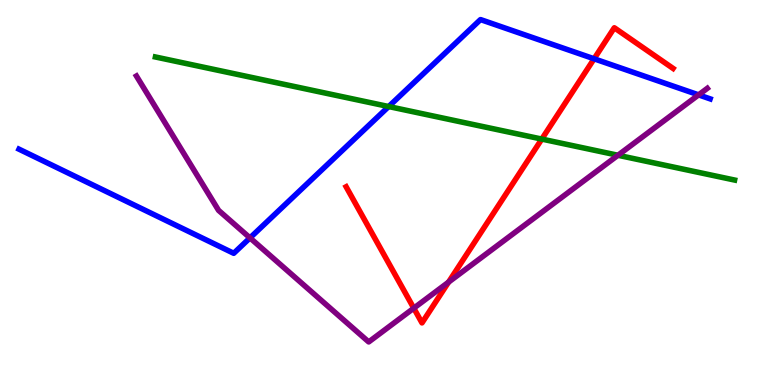[{'lines': ['blue', 'red'], 'intersections': [{'x': 7.67, 'y': 8.47}]}, {'lines': ['green', 'red'], 'intersections': [{'x': 6.99, 'y': 6.39}]}, {'lines': ['purple', 'red'], 'intersections': [{'x': 5.34, 'y': 2.0}, {'x': 5.79, 'y': 2.67}]}, {'lines': ['blue', 'green'], 'intersections': [{'x': 5.02, 'y': 7.23}]}, {'lines': ['blue', 'purple'], 'intersections': [{'x': 3.23, 'y': 3.82}, {'x': 9.01, 'y': 7.54}]}, {'lines': ['green', 'purple'], 'intersections': [{'x': 7.97, 'y': 5.97}]}]